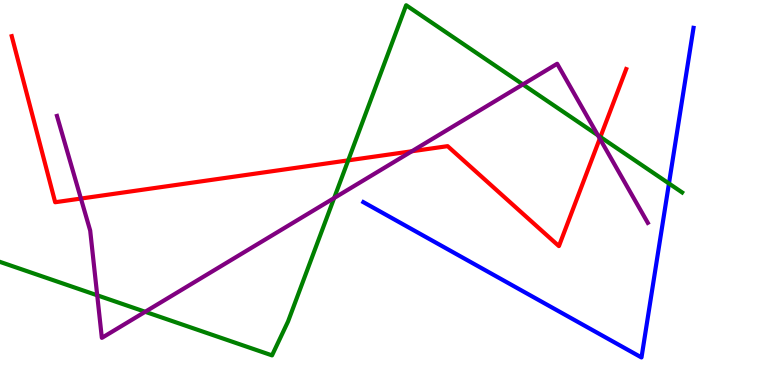[{'lines': ['blue', 'red'], 'intersections': []}, {'lines': ['green', 'red'], 'intersections': [{'x': 4.49, 'y': 5.83}, {'x': 7.75, 'y': 6.44}]}, {'lines': ['purple', 'red'], 'intersections': [{'x': 1.04, 'y': 4.84}, {'x': 5.31, 'y': 6.07}, {'x': 7.74, 'y': 6.4}]}, {'lines': ['blue', 'green'], 'intersections': [{'x': 8.63, 'y': 5.23}]}, {'lines': ['blue', 'purple'], 'intersections': []}, {'lines': ['green', 'purple'], 'intersections': [{'x': 1.25, 'y': 2.33}, {'x': 1.87, 'y': 1.9}, {'x': 4.31, 'y': 4.86}, {'x': 6.75, 'y': 7.81}, {'x': 7.72, 'y': 6.48}]}]